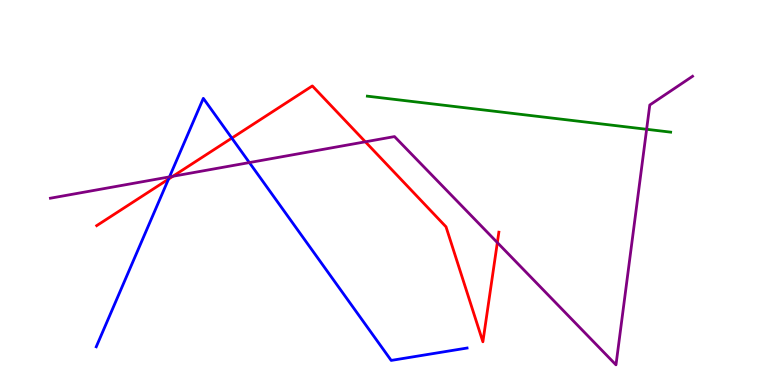[{'lines': ['blue', 'red'], 'intersections': [{'x': 2.17, 'y': 5.35}, {'x': 2.99, 'y': 6.41}]}, {'lines': ['green', 'red'], 'intersections': []}, {'lines': ['purple', 'red'], 'intersections': [{'x': 2.23, 'y': 5.42}, {'x': 4.71, 'y': 6.32}, {'x': 6.42, 'y': 3.7}]}, {'lines': ['blue', 'green'], 'intersections': []}, {'lines': ['blue', 'purple'], 'intersections': [{'x': 2.19, 'y': 5.41}, {'x': 3.22, 'y': 5.78}]}, {'lines': ['green', 'purple'], 'intersections': [{'x': 8.34, 'y': 6.64}]}]